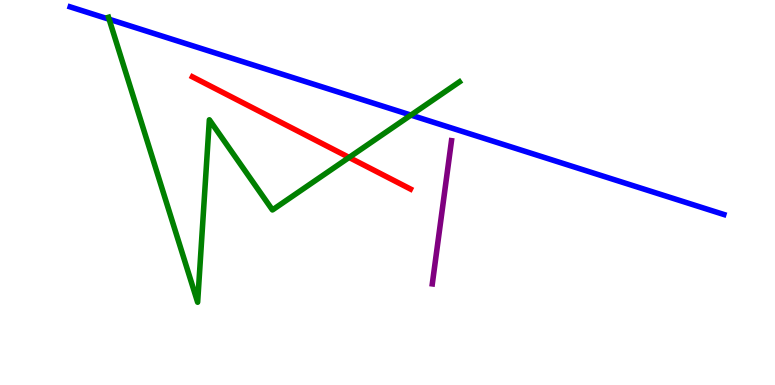[{'lines': ['blue', 'red'], 'intersections': []}, {'lines': ['green', 'red'], 'intersections': [{'x': 4.5, 'y': 5.91}]}, {'lines': ['purple', 'red'], 'intersections': []}, {'lines': ['blue', 'green'], 'intersections': [{'x': 1.41, 'y': 9.5}, {'x': 5.3, 'y': 7.01}]}, {'lines': ['blue', 'purple'], 'intersections': []}, {'lines': ['green', 'purple'], 'intersections': []}]